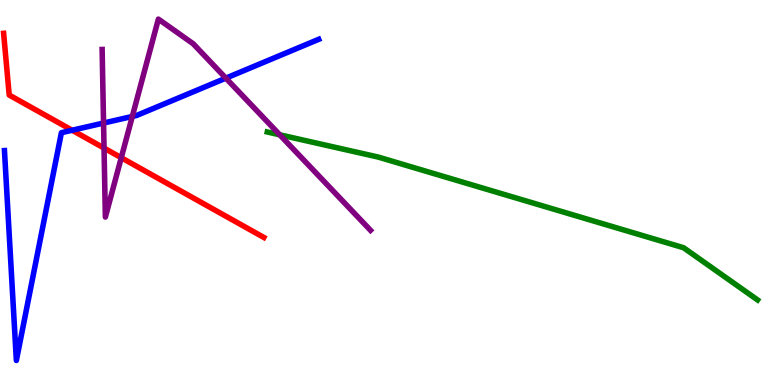[{'lines': ['blue', 'red'], 'intersections': [{'x': 0.931, 'y': 6.62}]}, {'lines': ['green', 'red'], 'intersections': []}, {'lines': ['purple', 'red'], 'intersections': [{'x': 1.34, 'y': 6.15}, {'x': 1.56, 'y': 5.9}]}, {'lines': ['blue', 'green'], 'intersections': []}, {'lines': ['blue', 'purple'], 'intersections': [{'x': 1.34, 'y': 6.8}, {'x': 1.71, 'y': 6.98}, {'x': 2.91, 'y': 7.97}]}, {'lines': ['green', 'purple'], 'intersections': [{'x': 3.61, 'y': 6.5}]}]